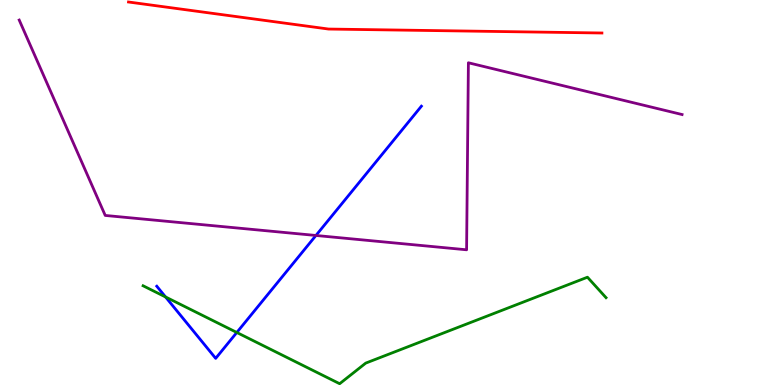[{'lines': ['blue', 'red'], 'intersections': []}, {'lines': ['green', 'red'], 'intersections': []}, {'lines': ['purple', 'red'], 'intersections': []}, {'lines': ['blue', 'green'], 'intersections': [{'x': 2.14, 'y': 2.29}, {'x': 3.06, 'y': 1.36}]}, {'lines': ['blue', 'purple'], 'intersections': [{'x': 4.08, 'y': 3.88}]}, {'lines': ['green', 'purple'], 'intersections': []}]